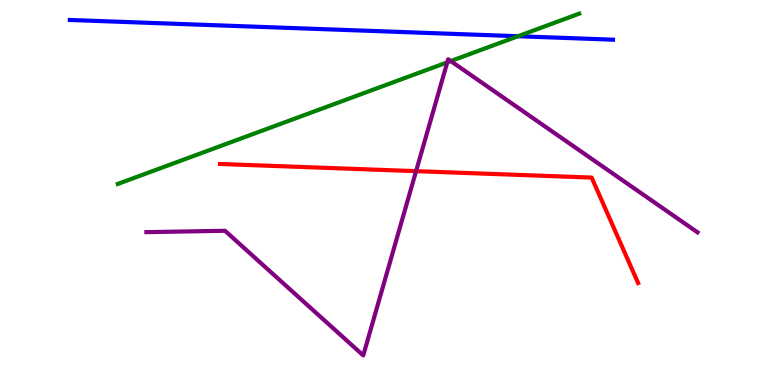[{'lines': ['blue', 'red'], 'intersections': []}, {'lines': ['green', 'red'], 'intersections': []}, {'lines': ['purple', 'red'], 'intersections': [{'x': 5.37, 'y': 5.55}]}, {'lines': ['blue', 'green'], 'intersections': [{'x': 6.68, 'y': 9.06}]}, {'lines': ['blue', 'purple'], 'intersections': []}, {'lines': ['green', 'purple'], 'intersections': [{'x': 5.77, 'y': 8.38}, {'x': 5.82, 'y': 8.41}]}]